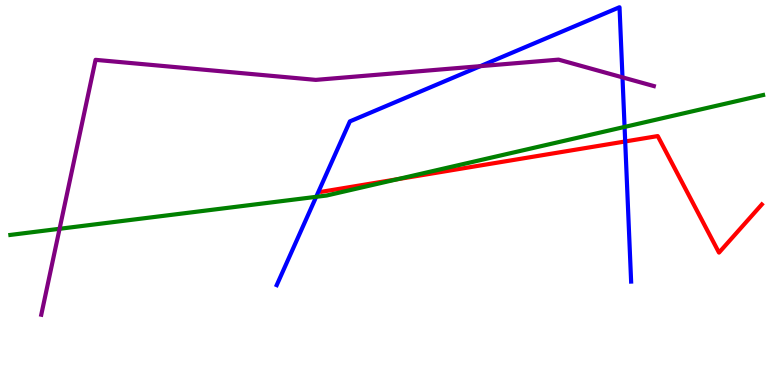[{'lines': ['blue', 'red'], 'intersections': [{'x': 8.07, 'y': 6.33}]}, {'lines': ['green', 'red'], 'intersections': [{'x': 5.13, 'y': 5.35}]}, {'lines': ['purple', 'red'], 'intersections': []}, {'lines': ['blue', 'green'], 'intersections': [{'x': 4.08, 'y': 4.89}, {'x': 8.06, 'y': 6.7}]}, {'lines': ['blue', 'purple'], 'intersections': [{'x': 6.2, 'y': 8.28}, {'x': 8.03, 'y': 7.99}]}, {'lines': ['green', 'purple'], 'intersections': [{'x': 0.769, 'y': 4.06}]}]